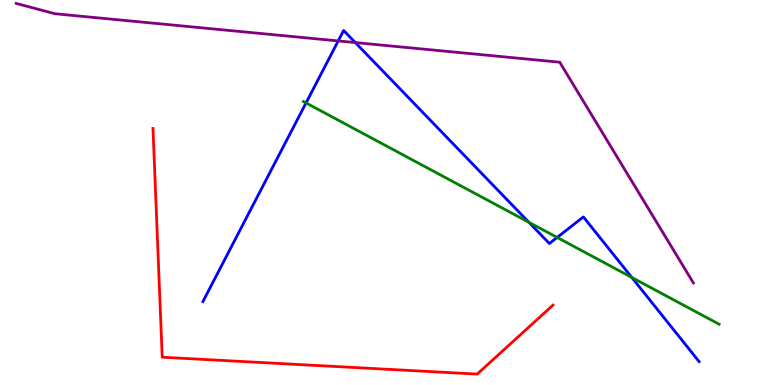[{'lines': ['blue', 'red'], 'intersections': []}, {'lines': ['green', 'red'], 'intersections': []}, {'lines': ['purple', 'red'], 'intersections': []}, {'lines': ['blue', 'green'], 'intersections': [{'x': 3.95, 'y': 7.33}, {'x': 6.82, 'y': 4.23}, {'x': 7.19, 'y': 3.83}, {'x': 8.15, 'y': 2.79}]}, {'lines': ['blue', 'purple'], 'intersections': [{'x': 4.36, 'y': 8.94}, {'x': 4.58, 'y': 8.89}]}, {'lines': ['green', 'purple'], 'intersections': []}]